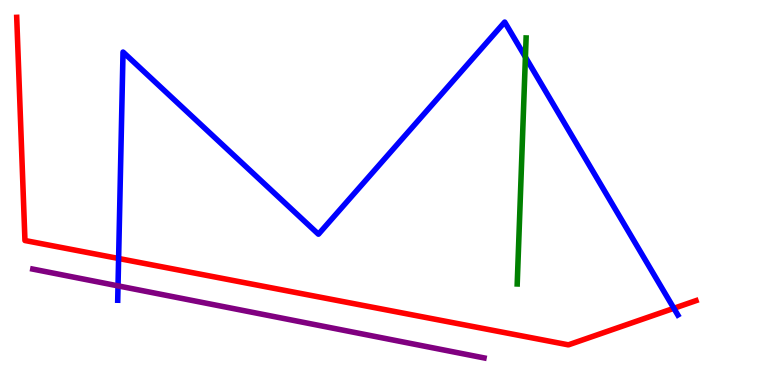[{'lines': ['blue', 'red'], 'intersections': [{'x': 1.53, 'y': 3.29}, {'x': 8.7, 'y': 1.99}]}, {'lines': ['green', 'red'], 'intersections': []}, {'lines': ['purple', 'red'], 'intersections': []}, {'lines': ['blue', 'green'], 'intersections': [{'x': 6.78, 'y': 8.52}]}, {'lines': ['blue', 'purple'], 'intersections': [{'x': 1.52, 'y': 2.57}]}, {'lines': ['green', 'purple'], 'intersections': []}]